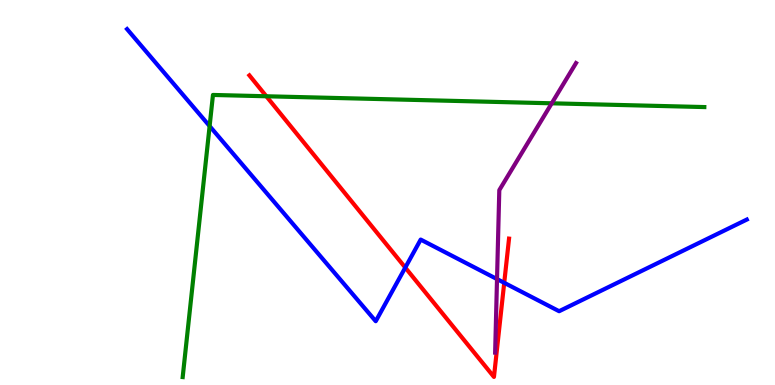[{'lines': ['blue', 'red'], 'intersections': [{'x': 5.23, 'y': 3.05}, {'x': 6.51, 'y': 2.65}]}, {'lines': ['green', 'red'], 'intersections': [{'x': 3.44, 'y': 7.5}]}, {'lines': ['purple', 'red'], 'intersections': []}, {'lines': ['blue', 'green'], 'intersections': [{'x': 2.7, 'y': 6.72}]}, {'lines': ['blue', 'purple'], 'intersections': [{'x': 6.41, 'y': 2.75}]}, {'lines': ['green', 'purple'], 'intersections': [{'x': 7.12, 'y': 7.32}]}]